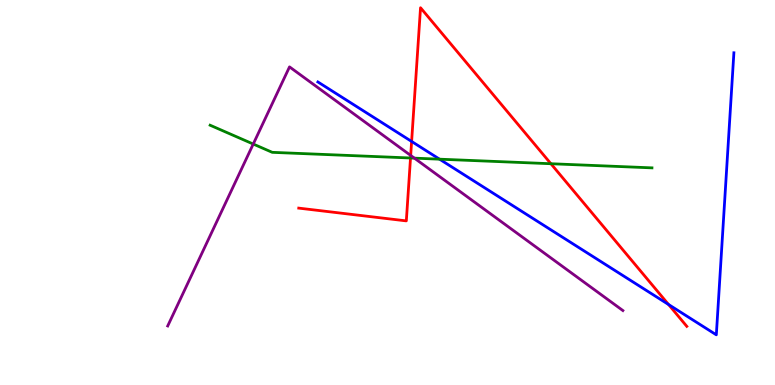[{'lines': ['blue', 'red'], 'intersections': [{'x': 5.31, 'y': 6.33}, {'x': 8.63, 'y': 2.09}]}, {'lines': ['green', 'red'], 'intersections': [{'x': 5.3, 'y': 5.9}, {'x': 7.11, 'y': 5.75}]}, {'lines': ['purple', 'red'], 'intersections': [{'x': 5.3, 'y': 5.96}]}, {'lines': ['blue', 'green'], 'intersections': [{'x': 5.67, 'y': 5.87}]}, {'lines': ['blue', 'purple'], 'intersections': []}, {'lines': ['green', 'purple'], 'intersections': [{'x': 3.27, 'y': 6.26}, {'x': 5.35, 'y': 5.89}]}]